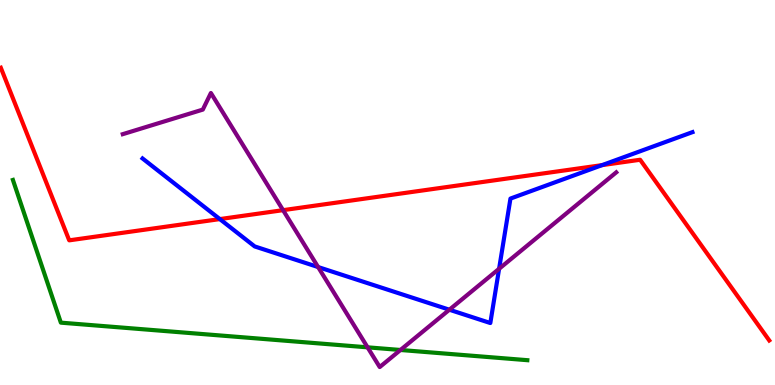[{'lines': ['blue', 'red'], 'intersections': [{'x': 2.84, 'y': 4.31}, {'x': 7.77, 'y': 5.71}]}, {'lines': ['green', 'red'], 'intersections': []}, {'lines': ['purple', 'red'], 'intersections': [{'x': 3.65, 'y': 4.54}]}, {'lines': ['blue', 'green'], 'intersections': []}, {'lines': ['blue', 'purple'], 'intersections': [{'x': 4.1, 'y': 3.06}, {'x': 5.8, 'y': 1.96}, {'x': 6.44, 'y': 3.02}]}, {'lines': ['green', 'purple'], 'intersections': [{'x': 4.74, 'y': 0.978}, {'x': 5.17, 'y': 0.91}]}]